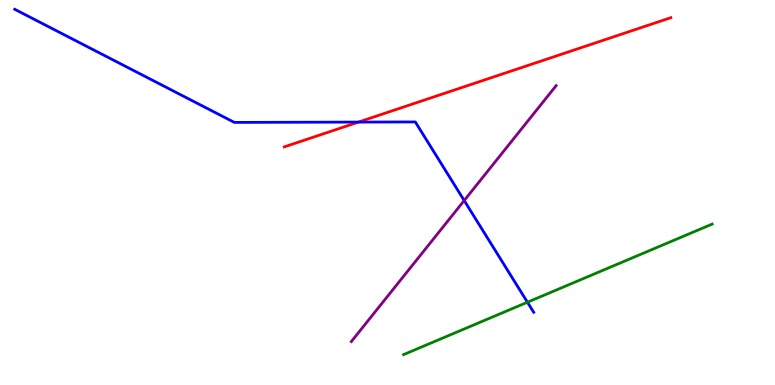[{'lines': ['blue', 'red'], 'intersections': [{'x': 4.63, 'y': 6.83}]}, {'lines': ['green', 'red'], 'intersections': []}, {'lines': ['purple', 'red'], 'intersections': []}, {'lines': ['blue', 'green'], 'intersections': [{'x': 6.81, 'y': 2.15}]}, {'lines': ['blue', 'purple'], 'intersections': [{'x': 5.99, 'y': 4.79}]}, {'lines': ['green', 'purple'], 'intersections': []}]